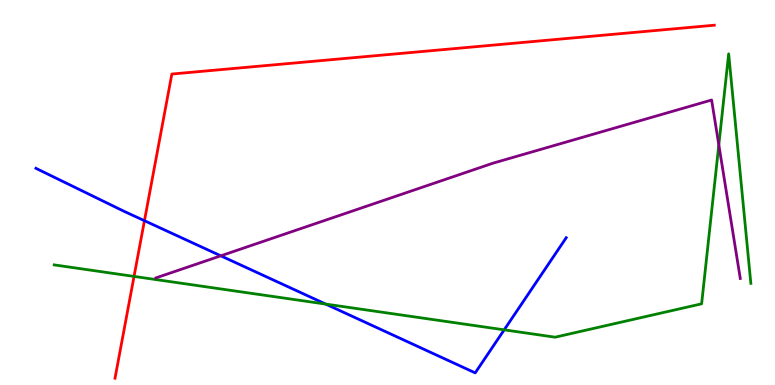[{'lines': ['blue', 'red'], 'intersections': [{'x': 1.86, 'y': 4.27}]}, {'lines': ['green', 'red'], 'intersections': [{'x': 1.73, 'y': 2.82}]}, {'lines': ['purple', 'red'], 'intersections': []}, {'lines': ['blue', 'green'], 'intersections': [{'x': 4.2, 'y': 2.1}, {'x': 6.51, 'y': 1.43}]}, {'lines': ['blue', 'purple'], 'intersections': [{'x': 2.85, 'y': 3.36}]}, {'lines': ['green', 'purple'], 'intersections': [{'x': 9.28, 'y': 6.24}]}]